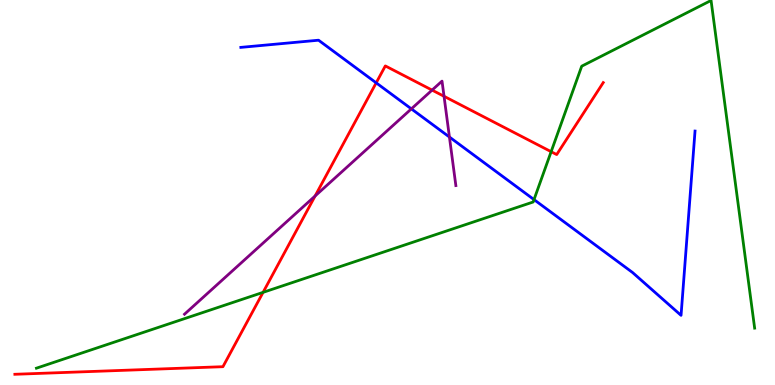[{'lines': ['blue', 'red'], 'intersections': [{'x': 4.85, 'y': 7.85}]}, {'lines': ['green', 'red'], 'intersections': [{'x': 3.39, 'y': 2.41}, {'x': 7.11, 'y': 6.06}]}, {'lines': ['purple', 'red'], 'intersections': [{'x': 4.07, 'y': 4.91}, {'x': 5.58, 'y': 7.66}, {'x': 5.73, 'y': 7.5}]}, {'lines': ['blue', 'green'], 'intersections': [{'x': 6.89, 'y': 4.82}]}, {'lines': ['blue', 'purple'], 'intersections': [{'x': 5.31, 'y': 7.17}, {'x': 5.8, 'y': 6.44}]}, {'lines': ['green', 'purple'], 'intersections': []}]